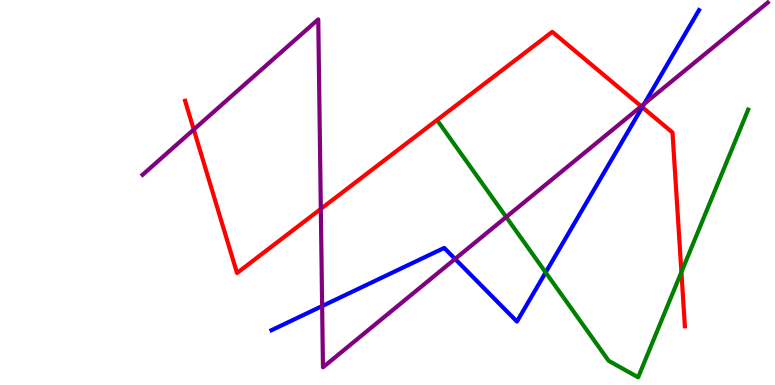[{'lines': ['blue', 'red'], 'intersections': [{'x': 8.29, 'y': 7.22}]}, {'lines': ['green', 'red'], 'intersections': [{'x': 8.79, 'y': 2.93}]}, {'lines': ['purple', 'red'], 'intersections': [{'x': 2.5, 'y': 6.64}, {'x': 4.14, 'y': 4.57}, {'x': 8.27, 'y': 7.24}]}, {'lines': ['blue', 'green'], 'intersections': [{'x': 7.04, 'y': 2.92}]}, {'lines': ['blue', 'purple'], 'intersections': [{'x': 4.16, 'y': 2.05}, {'x': 5.87, 'y': 3.27}, {'x': 8.31, 'y': 7.3}]}, {'lines': ['green', 'purple'], 'intersections': [{'x': 6.53, 'y': 4.36}]}]